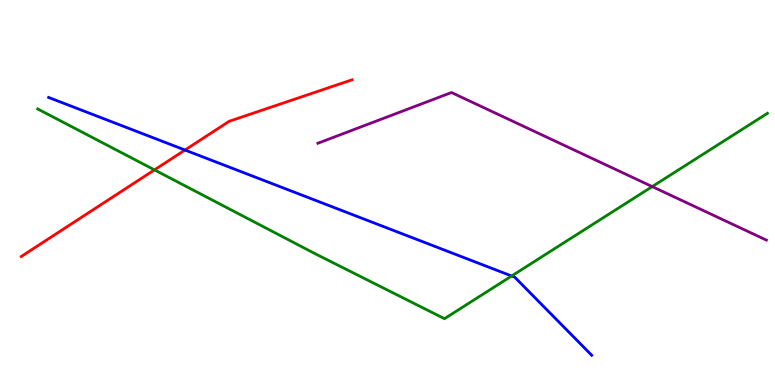[{'lines': ['blue', 'red'], 'intersections': [{'x': 2.39, 'y': 6.1}]}, {'lines': ['green', 'red'], 'intersections': [{'x': 1.99, 'y': 5.59}]}, {'lines': ['purple', 'red'], 'intersections': []}, {'lines': ['blue', 'green'], 'intersections': [{'x': 6.6, 'y': 2.83}]}, {'lines': ['blue', 'purple'], 'intersections': []}, {'lines': ['green', 'purple'], 'intersections': [{'x': 8.42, 'y': 5.15}]}]